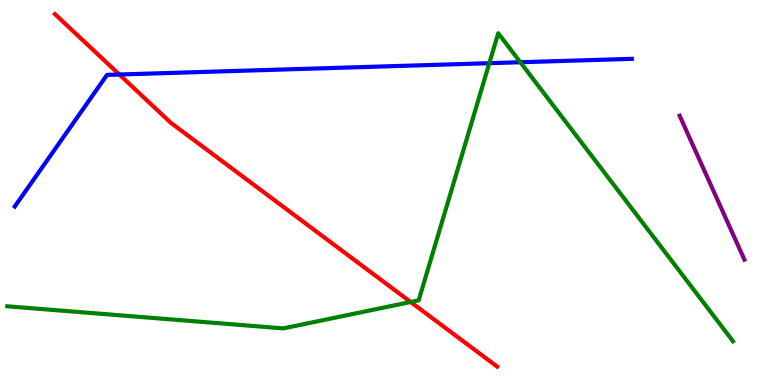[{'lines': ['blue', 'red'], 'intersections': [{'x': 1.54, 'y': 8.06}]}, {'lines': ['green', 'red'], 'intersections': [{'x': 5.3, 'y': 2.16}]}, {'lines': ['purple', 'red'], 'intersections': []}, {'lines': ['blue', 'green'], 'intersections': [{'x': 6.31, 'y': 8.36}, {'x': 6.71, 'y': 8.38}]}, {'lines': ['blue', 'purple'], 'intersections': []}, {'lines': ['green', 'purple'], 'intersections': []}]